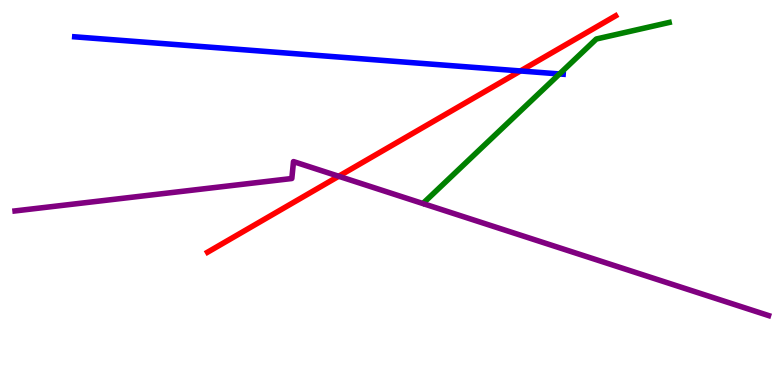[{'lines': ['blue', 'red'], 'intersections': [{'x': 6.72, 'y': 8.16}]}, {'lines': ['green', 'red'], 'intersections': []}, {'lines': ['purple', 'red'], 'intersections': [{'x': 4.37, 'y': 5.42}]}, {'lines': ['blue', 'green'], 'intersections': [{'x': 7.22, 'y': 8.08}]}, {'lines': ['blue', 'purple'], 'intersections': []}, {'lines': ['green', 'purple'], 'intersections': []}]